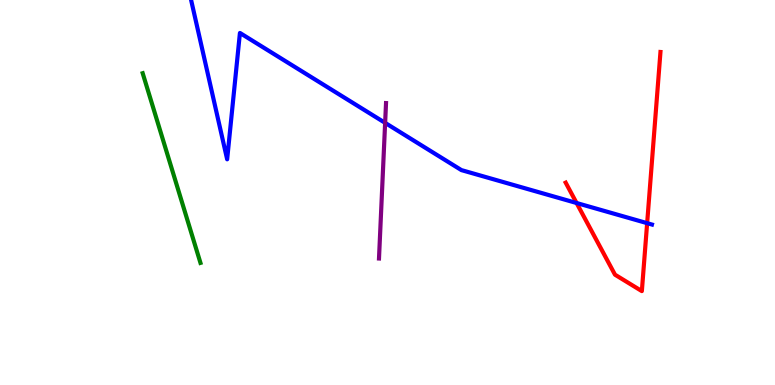[{'lines': ['blue', 'red'], 'intersections': [{'x': 7.44, 'y': 4.73}, {'x': 8.35, 'y': 4.2}]}, {'lines': ['green', 'red'], 'intersections': []}, {'lines': ['purple', 'red'], 'intersections': []}, {'lines': ['blue', 'green'], 'intersections': []}, {'lines': ['blue', 'purple'], 'intersections': [{'x': 4.97, 'y': 6.81}]}, {'lines': ['green', 'purple'], 'intersections': []}]